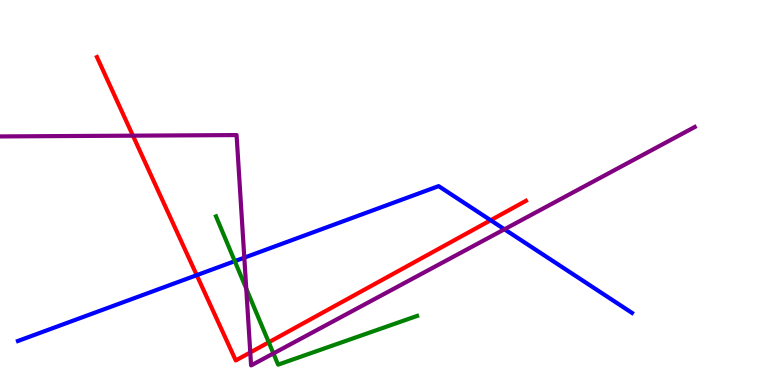[{'lines': ['blue', 'red'], 'intersections': [{'x': 2.54, 'y': 2.85}, {'x': 6.33, 'y': 4.28}]}, {'lines': ['green', 'red'], 'intersections': [{'x': 3.47, 'y': 1.11}]}, {'lines': ['purple', 'red'], 'intersections': [{'x': 1.72, 'y': 6.48}, {'x': 3.23, 'y': 0.845}]}, {'lines': ['blue', 'green'], 'intersections': [{'x': 3.03, 'y': 3.22}]}, {'lines': ['blue', 'purple'], 'intersections': [{'x': 3.15, 'y': 3.31}, {'x': 6.51, 'y': 4.04}]}, {'lines': ['green', 'purple'], 'intersections': [{'x': 3.18, 'y': 2.5}, {'x': 3.53, 'y': 0.82}]}]